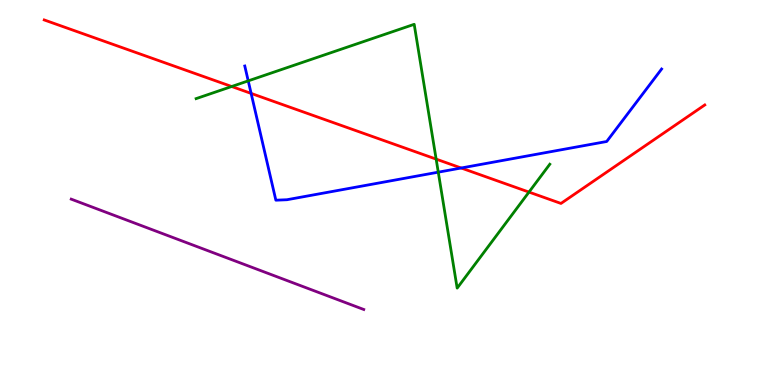[{'lines': ['blue', 'red'], 'intersections': [{'x': 3.24, 'y': 7.57}, {'x': 5.95, 'y': 5.64}]}, {'lines': ['green', 'red'], 'intersections': [{'x': 2.99, 'y': 7.75}, {'x': 5.63, 'y': 5.87}, {'x': 6.83, 'y': 5.01}]}, {'lines': ['purple', 'red'], 'intersections': []}, {'lines': ['blue', 'green'], 'intersections': [{'x': 3.2, 'y': 7.9}, {'x': 5.66, 'y': 5.53}]}, {'lines': ['blue', 'purple'], 'intersections': []}, {'lines': ['green', 'purple'], 'intersections': []}]